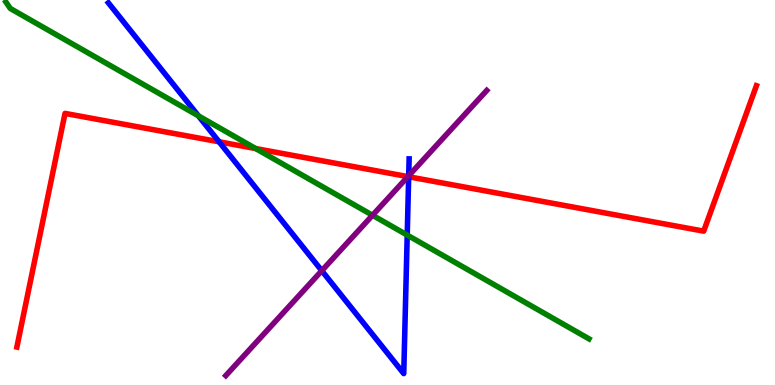[{'lines': ['blue', 'red'], 'intersections': [{'x': 2.83, 'y': 6.32}, {'x': 5.27, 'y': 5.41}]}, {'lines': ['green', 'red'], 'intersections': [{'x': 3.3, 'y': 6.14}]}, {'lines': ['purple', 'red'], 'intersections': [{'x': 5.26, 'y': 5.41}]}, {'lines': ['blue', 'green'], 'intersections': [{'x': 2.56, 'y': 6.99}, {'x': 5.25, 'y': 3.89}]}, {'lines': ['blue', 'purple'], 'intersections': [{'x': 4.15, 'y': 2.97}, {'x': 5.27, 'y': 5.44}]}, {'lines': ['green', 'purple'], 'intersections': [{'x': 4.81, 'y': 4.41}]}]